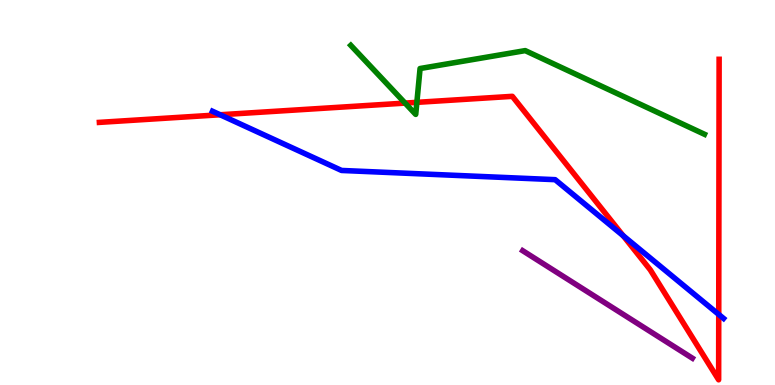[{'lines': ['blue', 'red'], 'intersections': [{'x': 2.84, 'y': 7.02}, {'x': 8.04, 'y': 3.88}, {'x': 9.27, 'y': 1.83}]}, {'lines': ['green', 'red'], 'intersections': [{'x': 5.23, 'y': 7.32}, {'x': 5.38, 'y': 7.34}]}, {'lines': ['purple', 'red'], 'intersections': []}, {'lines': ['blue', 'green'], 'intersections': []}, {'lines': ['blue', 'purple'], 'intersections': []}, {'lines': ['green', 'purple'], 'intersections': []}]